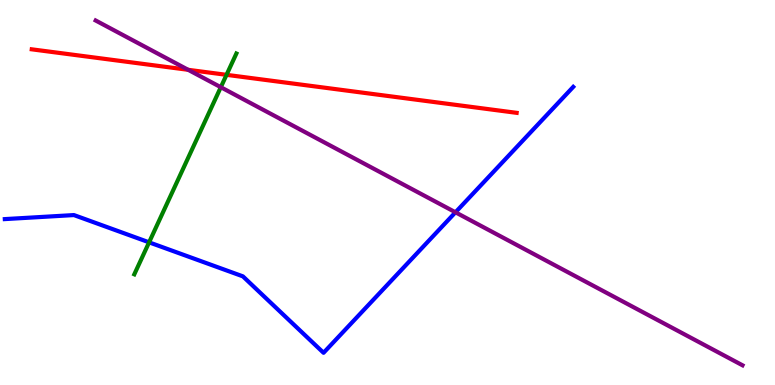[{'lines': ['blue', 'red'], 'intersections': []}, {'lines': ['green', 'red'], 'intersections': [{'x': 2.92, 'y': 8.06}]}, {'lines': ['purple', 'red'], 'intersections': [{'x': 2.43, 'y': 8.19}]}, {'lines': ['blue', 'green'], 'intersections': [{'x': 1.92, 'y': 3.71}]}, {'lines': ['blue', 'purple'], 'intersections': [{'x': 5.88, 'y': 4.49}]}, {'lines': ['green', 'purple'], 'intersections': [{'x': 2.85, 'y': 7.73}]}]